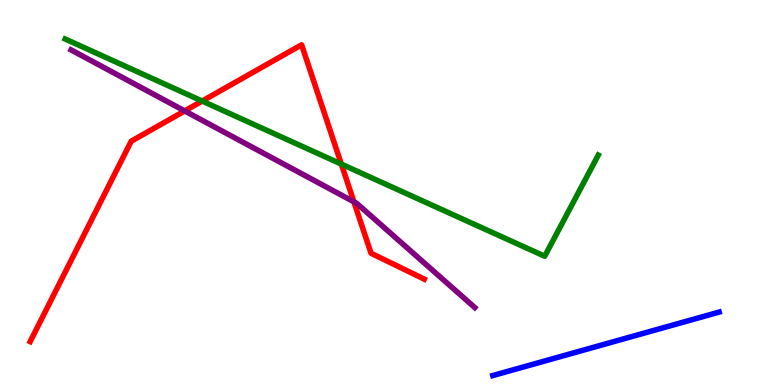[{'lines': ['blue', 'red'], 'intersections': []}, {'lines': ['green', 'red'], 'intersections': [{'x': 2.61, 'y': 7.38}, {'x': 4.4, 'y': 5.74}]}, {'lines': ['purple', 'red'], 'intersections': [{'x': 2.38, 'y': 7.12}, {'x': 4.57, 'y': 4.76}]}, {'lines': ['blue', 'green'], 'intersections': []}, {'lines': ['blue', 'purple'], 'intersections': []}, {'lines': ['green', 'purple'], 'intersections': []}]